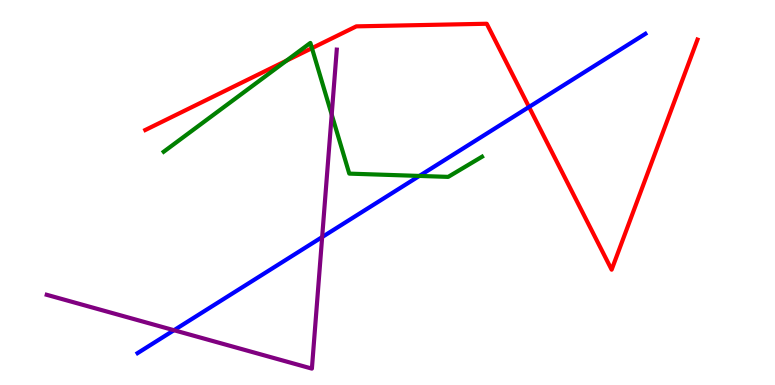[{'lines': ['blue', 'red'], 'intersections': [{'x': 6.83, 'y': 7.22}]}, {'lines': ['green', 'red'], 'intersections': [{'x': 3.7, 'y': 8.42}, {'x': 4.03, 'y': 8.75}]}, {'lines': ['purple', 'red'], 'intersections': []}, {'lines': ['blue', 'green'], 'intersections': [{'x': 5.41, 'y': 5.43}]}, {'lines': ['blue', 'purple'], 'intersections': [{'x': 2.24, 'y': 1.42}, {'x': 4.16, 'y': 3.84}]}, {'lines': ['green', 'purple'], 'intersections': [{'x': 4.28, 'y': 7.02}]}]